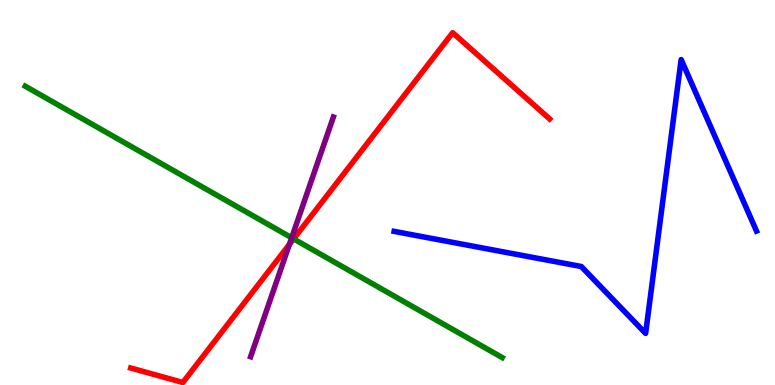[{'lines': ['blue', 'red'], 'intersections': []}, {'lines': ['green', 'red'], 'intersections': [{'x': 3.79, 'y': 3.8}]}, {'lines': ['purple', 'red'], 'intersections': [{'x': 3.73, 'y': 3.65}]}, {'lines': ['blue', 'green'], 'intersections': []}, {'lines': ['blue', 'purple'], 'intersections': []}, {'lines': ['green', 'purple'], 'intersections': [{'x': 3.76, 'y': 3.82}]}]